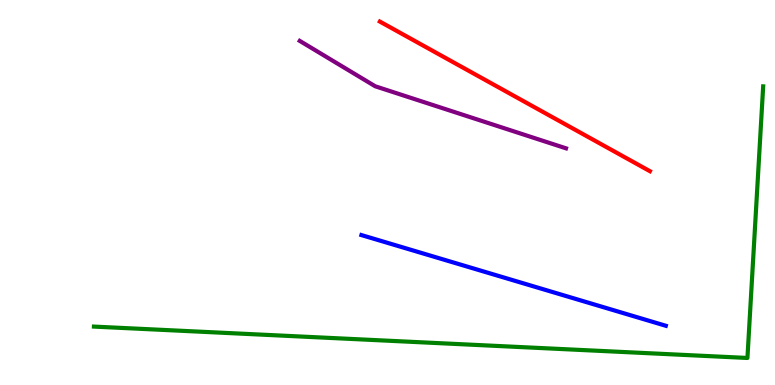[{'lines': ['blue', 'red'], 'intersections': []}, {'lines': ['green', 'red'], 'intersections': []}, {'lines': ['purple', 'red'], 'intersections': []}, {'lines': ['blue', 'green'], 'intersections': []}, {'lines': ['blue', 'purple'], 'intersections': []}, {'lines': ['green', 'purple'], 'intersections': []}]